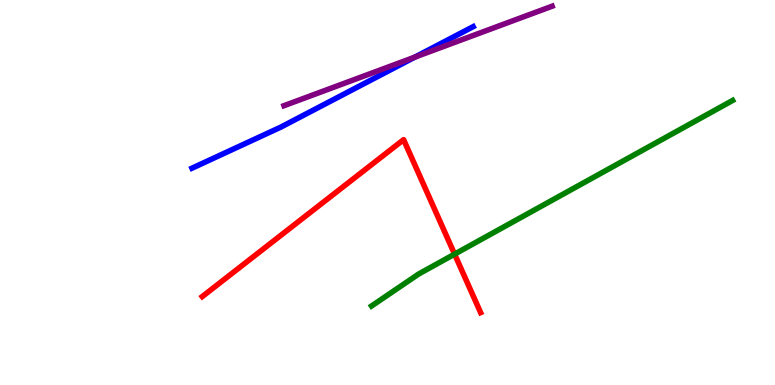[{'lines': ['blue', 'red'], 'intersections': []}, {'lines': ['green', 'red'], 'intersections': [{'x': 5.87, 'y': 3.4}]}, {'lines': ['purple', 'red'], 'intersections': []}, {'lines': ['blue', 'green'], 'intersections': []}, {'lines': ['blue', 'purple'], 'intersections': [{'x': 5.35, 'y': 8.52}]}, {'lines': ['green', 'purple'], 'intersections': []}]